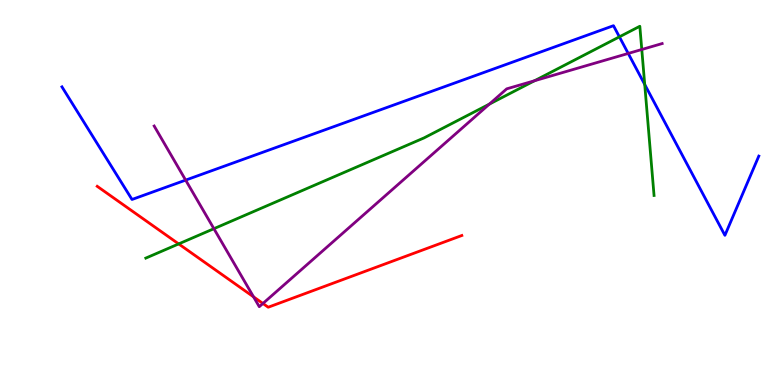[{'lines': ['blue', 'red'], 'intersections': []}, {'lines': ['green', 'red'], 'intersections': [{'x': 2.31, 'y': 3.66}]}, {'lines': ['purple', 'red'], 'intersections': [{'x': 3.27, 'y': 2.29}, {'x': 3.39, 'y': 2.12}]}, {'lines': ['blue', 'green'], 'intersections': [{'x': 7.99, 'y': 9.04}, {'x': 8.32, 'y': 7.81}]}, {'lines': ['blue', 'purple'], 'intersections': [{'x': 2.4, 'y': 5.32}, {'x': 8.11, 'y': 8.61}]}, {'lines': ['green', 'purple'], 'intersections': [{'x': 2.76, 'y': 4.06}, {'x': 6.31, 'y': 7.3}, {'x': 6.9, 'y': 7.9}, {'x': 8.28, 'y': 8.71}]}]